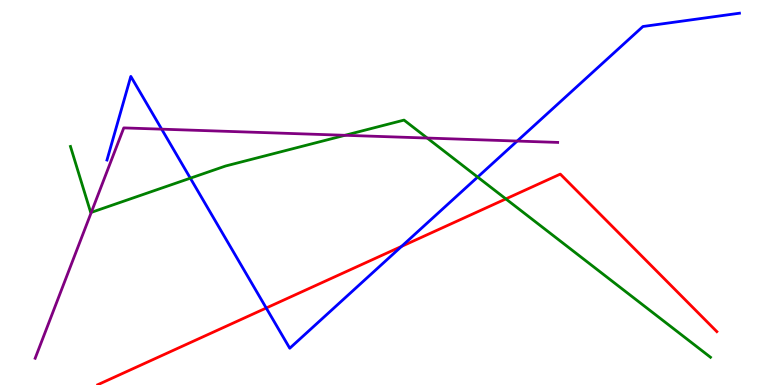[{'lines': ['blue', 'red'], 'intersections': [{'x': 3.44, 'y': 2.0}, {'x': 5.18, 'y': 3.6}]}, {'lines': ['green', 'red'], 'intersections': [{'x': 6.53, 'y': 4.83}]}, {'lines': ['purple', 'red'], 'intersections': []}, {'lines': ['blue', 'green'], 'intersections': [{'x': 2.46, 'y': 5.37}, {'x': 6.16, 'y': 5.4}]}, {'lines': ['blue', 'purple'], 'intersections': [{'x': 2.09, 'y': 6.65}, {'x': 6.67, 'y': 6.34}]}, {'lines': ['green', 'purple'], 'intersections': [{'x': 1.18, 'y': 4.48}, {'x': 4.45, 'y': 6.49}, {'x': 5.51, 'y': 6.41}]}]